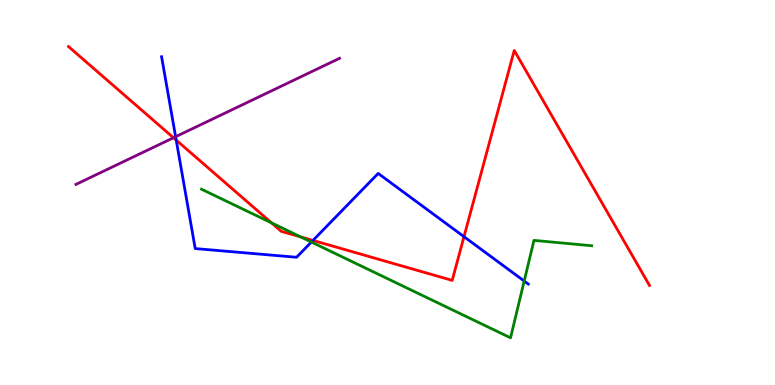[{'lines': ['blue', 'red'], 'intersections': [{'x': 2.27, 'y': 6.36}, {'x': 4.04, 'y': 3.76}, {'x': 5.99, 'y': 3.85}]}, {'lines': ['green', 'red'], 'intersections': [{'x': 3.5, 'y': 4.21}, {'x': 3.88, 'y': 3.85}]}, {'lines': ['purple', 'red'], 'intersections': [{'x': 2.24, 'y': 6.42}]}, {'lines': ['blue', 'green'], 'intersections': [{'x': 4.02, 'y': 3.71}, {'x': 6.76, 'y': 2.7}]}, {'lines': ['blue', 'purple'], 'intersections': [{'x': 2.27, 'y': 6.45}]}, {'lines': ['green', 'purple'], 'intersections': []}]